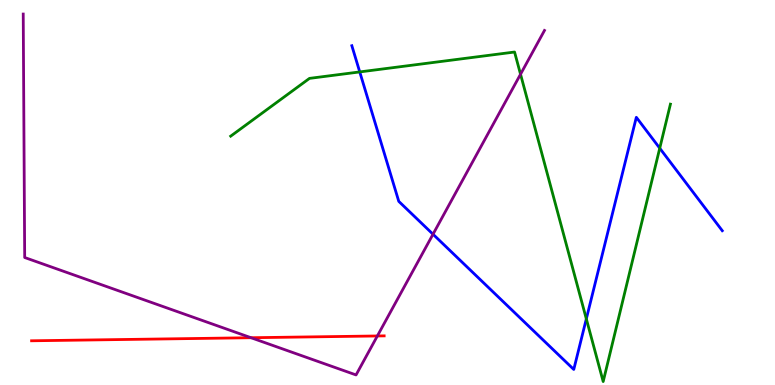[{'lines': ['blue', 'red'], 'intersections': []}, {'lines': ['green', 'red'], 'intersections': []}, {'lines': ['purple', 'red'], 'intersections': [{'x': 3.24, 'y': 1.23}, {'x': 4.87, 'y': 1.27}]}, {'lines': ['blue', 'green'], 'intersections': [{'x': 4.64, 'y': 8.13}, {'x': 7.57, 'y': 1.72}, {'x': 8.51, 'y': 6.15}]}, {'lines': ['blue', 'purple'], 'intersections': [{'x': 5.59, 'y': 3.92}]}, {'lines': ['green', 'purple'], 'intersections': [{'x': 6.72, 'y': 8.07}]}]